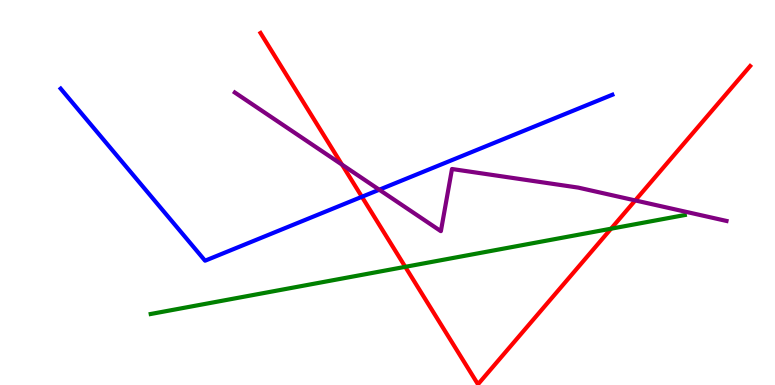[{'lines': ['blue', 'red'], 'intersections': [{'x': 4.67, 'y': 4.89}]}, {'lines': ['green', 'red'], 'intersections': [{'x': 5.23, 'y': 3.07}, {'x': 7.88, 'y': 4.06}]}, {'lines': ['purple', 'red'], 'intersections': [{'x': 4.41, 'y': 5.72}, {'x': 8.2, 'y': 4.79}]}, {'lines': ['blue', 'green'], 'intersections': []}, {'lines': ['blue', 'purple'], 'intersections': [{'x': 4.89, 'y': 5.07}]}, {'lines': ['green', 'purple'], 'intersections': []}]